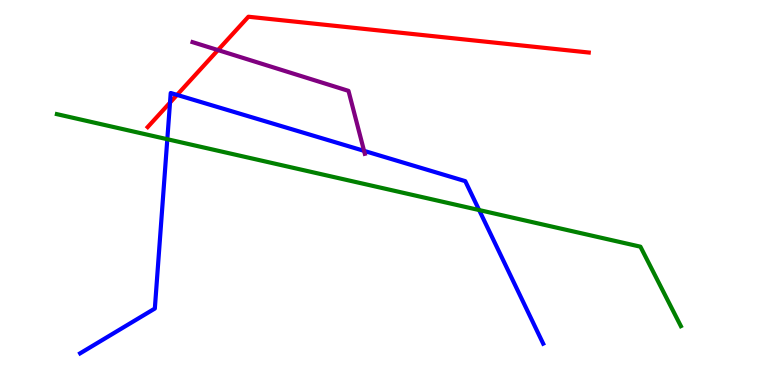[{'lines': ['blue', 'red'], 'intersections': [{'x': 2.19, 'y': 7.33}, {'x': 2.28, 'y': 7.54}]}, {'lines': ['green', 'red'], 'intersections': []}, {'lines': ['purple', 'red'], 'intersections': [{'x': 2.81, 'y': 8.7}]}, {'lines': ['blue', 'green'], 'intersections': [{'x': 2.16, 'y': 6.38}, {'x': 6.18, 'y': 4.54}]}, {'lines': ['blue', 'purple'], 'intersections': [{'x': 4.7, 'y': 6.08}]}, {'lines': ['green', 'purple'], 'intersections': []}]